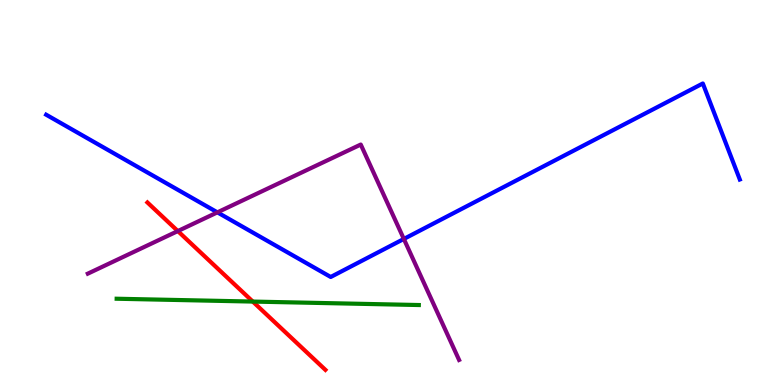[{'lines': ['blue', 'red'], 'intersections': []}, {'lines': ['green', 'red'], 'intersections': [{'x': 3.26, 'y': 2.17}]}, {'lines': ['purple', 'red'], 'intersections': [{'x': 2.29, 'y': 4.0}]}, {'lines': ['blue', 'green'], 'intersections': []}, {'lines': ['blue', 'purple'], 'intersections': [{'x': 2.81, 'y': 4.48}, {'x': 5.21, 'y': 3.79}]}, {'lines': ['green', 'purple'], 'intersections': []}]